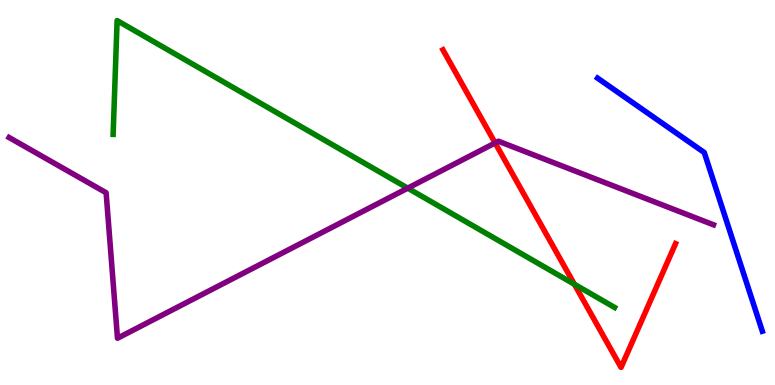[{'lines': ['blue', 'red'], 'intersections': []}, {'lines': ['green', 'red'], 'intersections': [{'x': 7.41, 'y': 2.62}]}, {'lines': ['purple', 'red'], 'intersections': [{'x': 6.39, 'y': 6.29}]}, {'lines': ['blue', 'green'], 'intersections': []}, {'lines': ['blue', 'purple'], 'intersections': []}, {'lines': ['green', 'purple'], 'intersections': [{'x': 5.26, 'y': 5.11}]}]